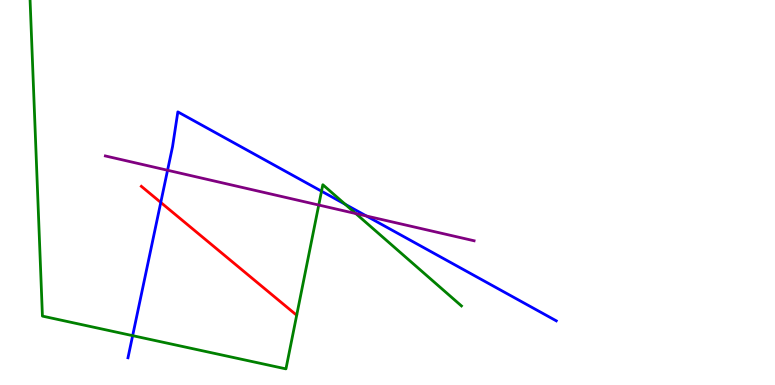[{'lines': ['blue', 'red'], 'intersections': [{'x': 2.07, 'y': 4.74}]}, {'lines': ['green', 'red'], 'intersections': []}, {'lines': ['purple', 'red'], 'intersections': []}, {'lines': ['blue', 'green'], 'intersections': [{'x': 1.71, 'y': 1.28}, {'x': 4.15, 'y': 5.03}, {'x': 4.45, 'y': 4.69}]}, {'lines': ['blue', 'purple'], 'intersections': [{'x': 2.16, 'y': 5.58}, {'x': 4.73, 'y': 4.39}]}, {'lines': ['green', 'purple'], 'intersections': [{'x': 4.11, 'y': 4.67}, {'x': 4.59, 'y': 4.45}]}]